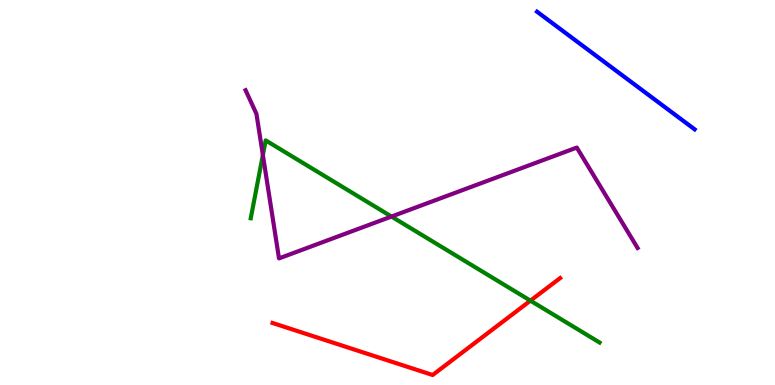[{'lines': ['blue', 'red'], 'intersections': []}, {'lines': ['green', 'red'], 'intersections': [{'x': 6.84, 'y': 2.19}]}, {'lines': ['purple', 'red'], 'intersections': []}, {'lines': ['blue', 'green'], 'intersections': []}, {'lines': ['blue', 'purple'], 'intersections': []}, {'lines': ['green', 'purple'], 'intersections': [{'x': 3.39, 'y': 5.97}, {'x': 5.05, 'y': 4.38}]}]